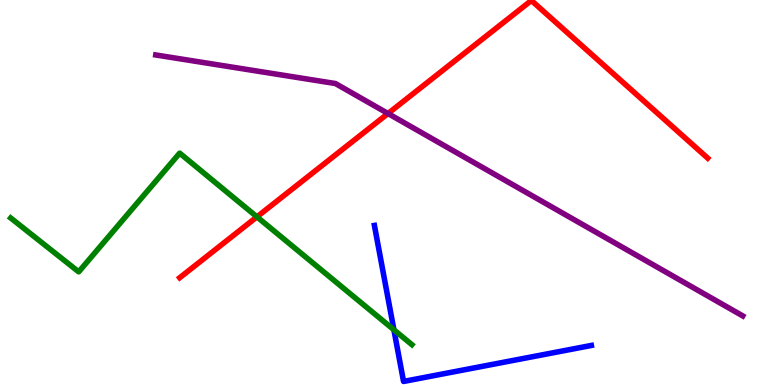[{'lines': ['blue', 'red'], 'intersections': []}, {'lines': ['green', 'red'], 'intersections': [{'x': 3.32, 'y': 4.37}]}, {'lines': ['purple', 'red'], 'intersections': [{'x': 5.01, 'y': 7.05}]}, {'lines': ['blue', 'green'], 'intersections': [{'x': 5.08, 'y': 1.43}]}, {'lines': ['blue', 'purple'], 'intersections': []}, {'lines': ['green', 'purple'], 'intersections': []}]